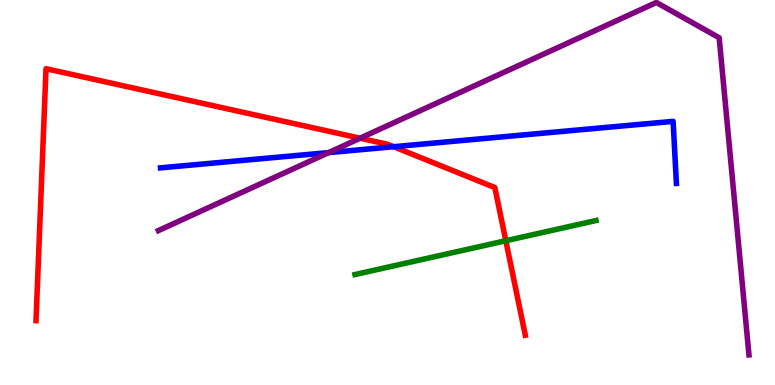[{'lines': ['blue', 'red'], 'intersections': [{'x': 5.08, 'y': 6.19}]}, {'lines': ['green', 'red'], 'intersections': [{'x': 6.53, 'y': 3.75}]}, {'lines': ['purple', 'red'], 'intersections': [{'x': 4.65, 'y': 6.41}]}, {'lines': ['blue', 'green'], 'intersections': []}, {'lines': ['blue', 'purple'], 'intersections': [{'x': 4.24, 'y': 6.04}]}, {'lines': ['green', 'purple'], 'intersections': []}]